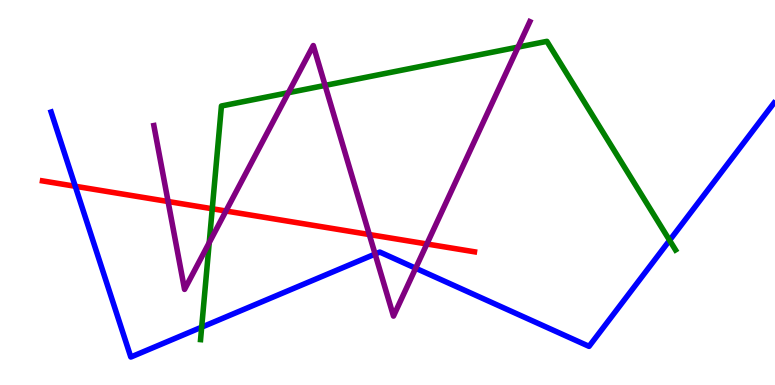[{'lines': ['blue', 'red'], 'intersections': [{'x': 0.971, 'y': 5.16}]}, {'lines': ['green', 'red'], 'intersections': [{'x': 2.74, 'y': 4.58}]}, {'lines': ['purple', 'red'], 'intersections': [{'x': 2.17, 'y': 4.77}, {'x': 2.92, 'y': 4.52}, {'x': 4.77, 'y': 3.91}, {'x': 5.51, 'y': 3.66}]}, {'lines': ['blue', 'green'], 'intersections': [{'x': 2.6, 'y': 1.5}, {'x': 8.64, 'y': 3.76}]}, {'lines': ['blue', 'purple'], 'intersections': [{'x': 4.84, 'y': 3.4}, {'x': 5.36, 'y': 3.03}]}, {'lines': ['green', 'purple'], 'intersections': [{'x': 2.7, 'y': 3.7}, {'x': 3.72, 'y': 7.59}, {'x': 4.19, 'y': 7.78}, {'x': 6.68, 'y': 8.78}]}]